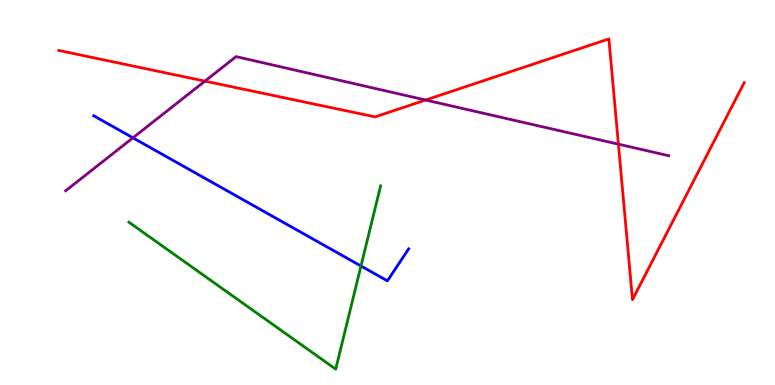[{'lines': ['blue', 'red'], 'intersections': []}, {'lines': ['green', 'red'], 'intersections': []}, {'lines': ['purple', 'red'], 'intersections': [{'x': 2.64, 'y': 7.89}, {'x': 5.49, 'y': 7.4}, {'x': 7.98, 'y': 6.26}]}, {'lines': ['blue', 'green'], 'intersections': [{'x': 4.66, 'y': 3.09}]}, {'lines': ['blue', 'purple'], 'intersections': [{'x': 1.72, 'y': 6.42}]}, {'lines': ['green', 'purple'], 'intersections': []}]